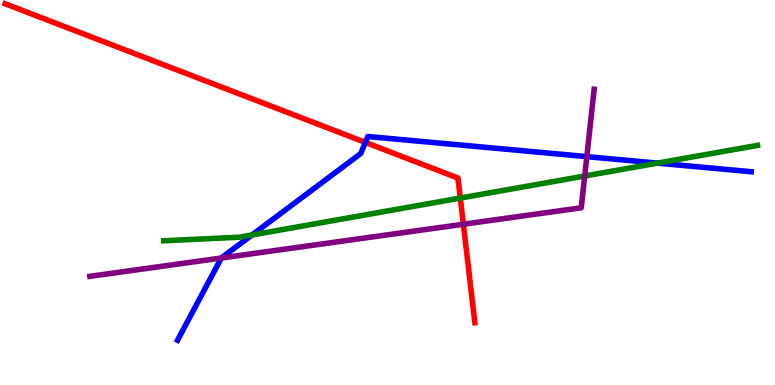[{'lines': ['blue', 'red'], 'intersections': [{'x': 4.71, 'y': 6.3}]}, {'lines': ['green', 'red'], 'intersections': [{'x': 5.94, 'y': 4.86}]}, {'lines': ['purple', 'red'], 'intersections': [{'x': 5.98, 'y': 4.18}]}, {'lines': ['blue', 'green'], 'intersections': [{'x': 3.25, 'y': 3.9}, {'x': 8.48, 'y': 5.76}]}, {'lines': ['blue', 'purple'], 'intersections': [{'x': 2.86, 'y': 3.3}, {'x': 7.57, 'y': 5.93}]}, {'lines': ['green', 'purple'], 'intersections': [{'x': 7.54, 'y': 5.43}]}]